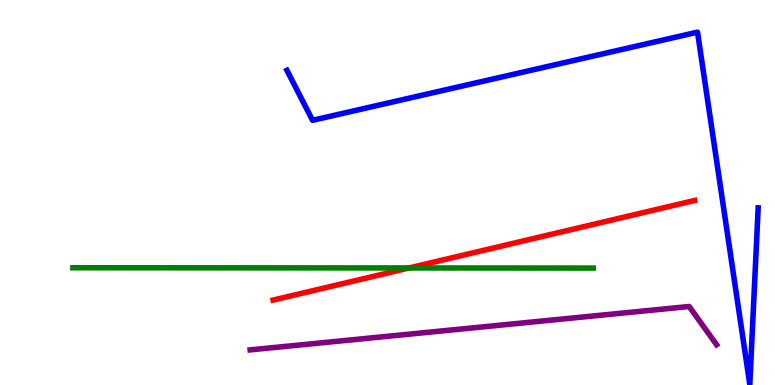[{'lines': ['blue', 'red'], 'intersections': []}, {'lines': ['green', 'red'], 'intersections': [{'x': 5.28, 'y': 3.04}]}, {'lines': ['purple', 'red'], 'intersections': []}, {'lines': ['blue', 'green'], 'intersections': []}, {'lines': ['blue', 'purple'], 'intersections': []}, {'lines': ['green', 'purple'], 'intersections': []}]